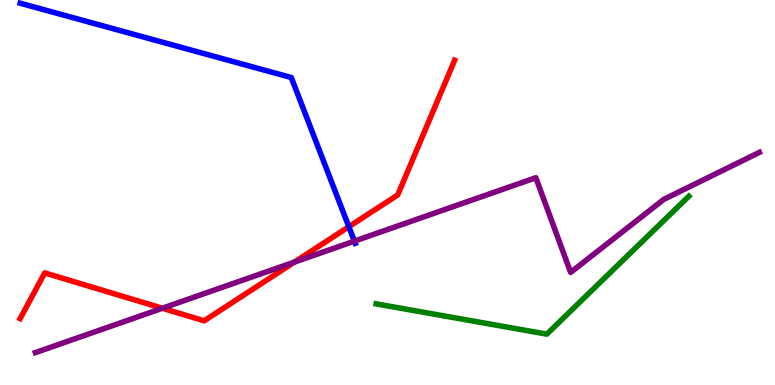[{'lines': ['blue', 'red'], 'intersections': [{'x': 4.5, 'y': 4.11}]}, {'lines': ['green', 'red'], 'intersections': []}, {'lines': ['purple', 'red'], 'intersections': [{'x': 2.09, 'y': 1.99}, {'x': 3.8, 'y': 3.19}]}, {'lines': ['blue', 'green'], 'intersections': []}, {'lines': ['blue', 'purple'], 'intersections': [{'x': 4.57, 'y': 3.74}]}, {'lines': ['green', 'purple'], 'intersections': []}]